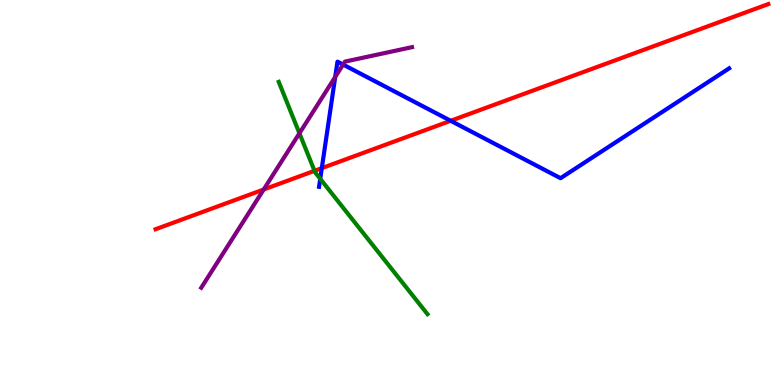[{'lines': ['blue', 'red'], 'intersections': [{'x': 4.15, 'y': 5.63}, {'x': 5.82, 'y': 6.86}]}, {'lines': ['green', 'red'], 'intersections': [{'x': 4.06, 'y': 5.56}]}, {'lines': ['purple', 'red'], 'intersections': [{'x': 3.4, 'y': 5.08}]}, {'lines': ['blue', 'green'], 'intersections': [{'x': 4.13, 'y': 5.36}]}, {'lines': ['blue', 'purple'], 'intersections': [{'x': 4.33, 'y': 8.0}, {'x': 4.43, 'y': 8.32}]}, {'lines': ['green', 'purple'], 'intersections': [{'x': 3.86, 'y': 6.54}]}]